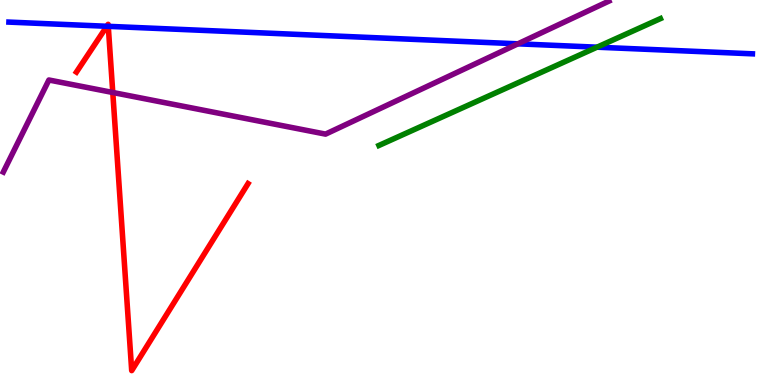[{'lines': ['blue', 'red'], 'intersections': [{'x': 1.38, 'y': 9.32}, {'x': 1.4, 'y': 9.32}]}, {'lines': ['green', 'red'], 'intersections': []}, {'lines': ['purple', 'red'], 'intersections': [{'x': 1.46, 'y': 7.6}]}, {'lines': ['blue', 'green'], 'intersections': [{'x': 7.7, 'y': 8.77}]}, {'lines': ['blue', 'purple'], 'intersections': [{'x': 6.68, 'y': 8.86}]}, {'lines': ['green', 'purple'], 'intersections': []}]